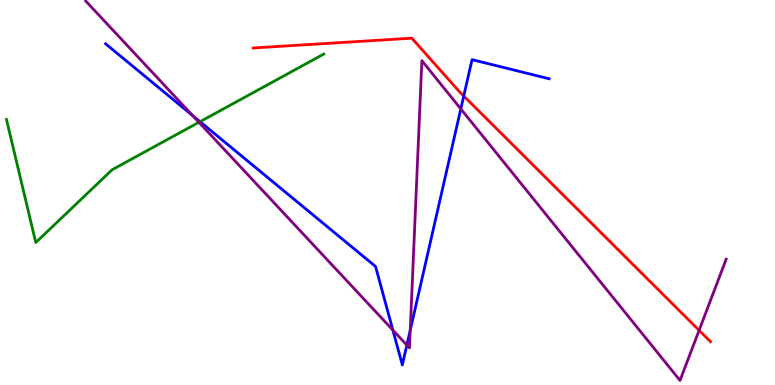[{'lines': ['blue', 'red'], 'intersections': [{'x': 5.98, 'y': 7.51}]}, {'lines': ['green', 'red'], 'intersections': []}, {'lines': ['purple', 'red'], 'intersections': [{'x': 9.02, 'y': 1.42}]}, {'lines': ['blue', 'green'], 'intersections': [{'x': 2.58, 'y': 6.84}]}, {'lines': ['blue', 'purple'], 'intersections': [{'x': 2.49, 'y': 6.99}, {'x': 5.07, 'y': 1.43}, {'x': 5.25, 'y': 1.04}, {'x': 5.29, 'y': 1.42}, {'x': 5.95, 'y': 7.17}]}, {'lines': ['green', 'purple'], 'intersections': [{'x': 2.57, 'y': 6.82}]}]